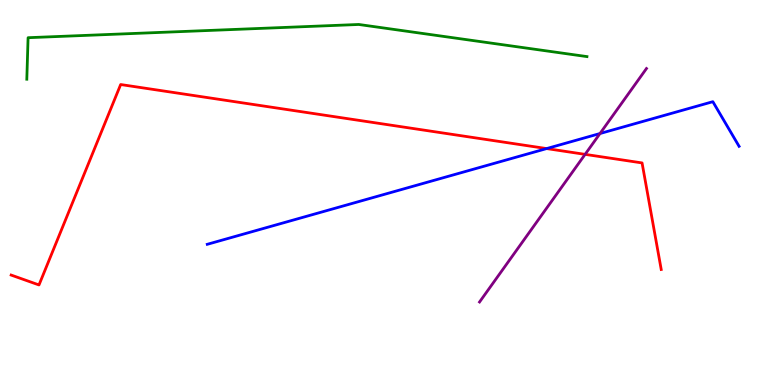[{'lines': ['blue', 'red'], 'intersections': [{'x': 7.05, 'y': 6.14}]}, {'lines': ['green', 'red'], 'intersections': []}, {'lines': ['purple', 'red'], 'intersections': [{'x': 7.55, 'y': 5.99}]}, {'lines': ['blue', 'green'], 'intersections': []}, {'lines': ['blue', 'purple'], 'intersections': [{'x': 7.74, 'y': 6.53}]}, {'lines': ['green', 'purple'], 'intersections': []}]